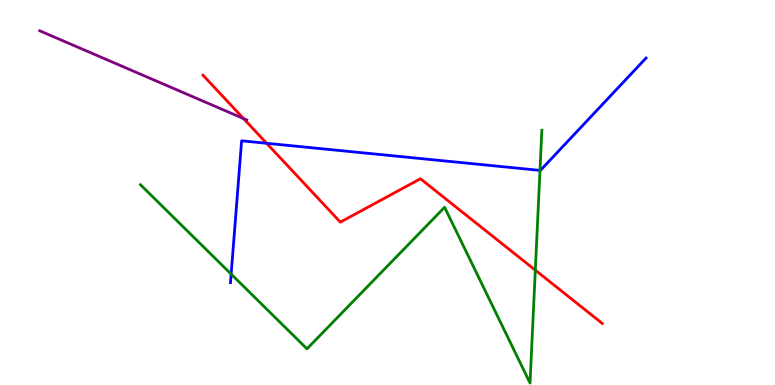[{'lines': ['blue', 'red'], 'intersections': [{'x': 3.44, 'y': 6.28}]}, {'lines': ['green', 'red'], 'intersections': [{'x': 6.91, 'y': 2.98}]}, {'lines': ['purple', 'red'], 'intersections': [{'x': 3.14, 'y': 6.92}]}, {'lines': ['blue', 'green'], 'intersections': [{'x': 2.98, 'y': 2.88}, {'x': 6.97, 'y': 5.57}]}, {'lines': ['blue', 'purple'], 'intersections': []}, {'lines': ['green', 'purple'], 'intersections': []}]